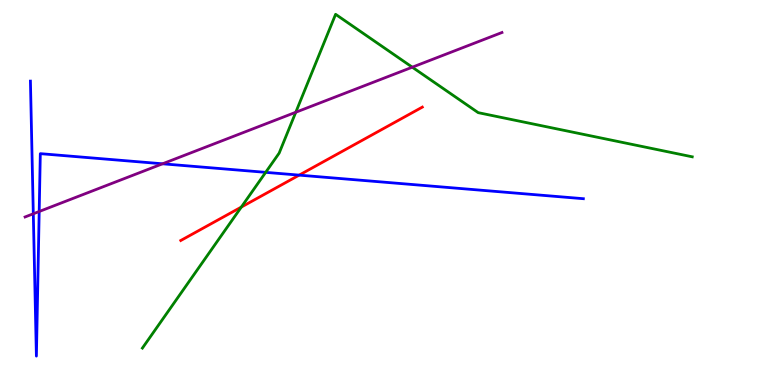[{'lines': ['blue', 'red'], 'intersections': [{'x': 3.86, 'y': 5.45}]}, {'lines': ['green', 'red'], 'intersections': [{'x': 3.11, 'y': 4.62}]}, {'lines': ['purple', 'red'], 'intersections': []}, {'lines': ['blue', 'green'], 'intersections': [{'x': 3.43, 'y': 5.52}]}, {'lines': ['blue', 'purple'], 'intersections': [{'x': 0.43, 'y': 4.45}, {'x': 0.506, 'y': 4.51}, {'x': 2.1, 'y': 5.75}]}, {'lines': ['green', 'purple'], 'intersections': [{'x': 3.82, 'y': 7.08}, {'x': 5.32, 'y': 8.25}]}]